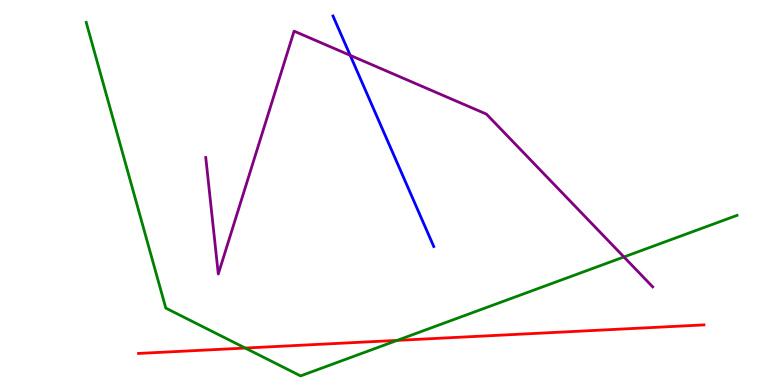[{'lines': ['blue', 'red'], 'intersections': []}, {'lines': ['green', 'red'], 'intersections': [{'x': 3.16, 'y': 0.96}, {'x': 5.12, 'y': 1.16}]}, {'lines': ['purple', 'red'], 'intersections': []}, {'lines': ['blue', 'green'], 'intersections': []}, {'lines': ['blue', 'purple'], 'intersections': [{'x': 4.52, 'y': 8.56}]}, {'lines': ['green', 'purple'], 'intersections': [{'x': 8.05, 'y': 3.33}]}]